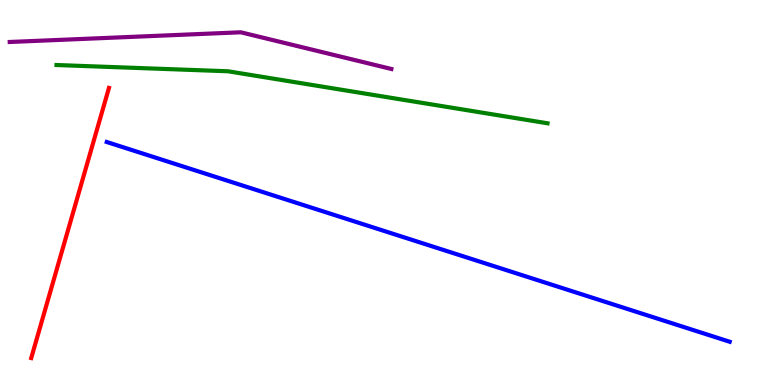[{'lines': ['blue', 'red'], 'intersections': []}, {'lines': ['green', 'red'], 'intersections': []}, {'lines': ['purple', 'red'], 'intersections': []}, {'lines': ['blue', 'green'], 'intersections': []}, {'lines': ['blue', 'purple'], 'intersections': []}, {'lines': ['green', 'purple'], 'intersections': []}]